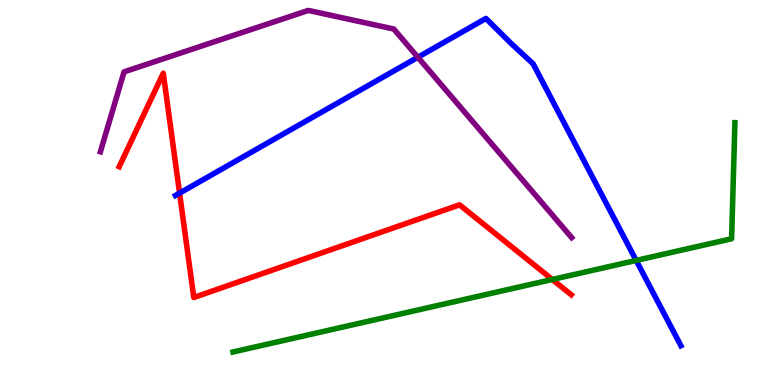[{'lines': ['blue', 'red'], 'intersections': [{'x': 2.32, 'y': 4.98}]}, {'lines': ['green', 'red'], 'intersections': [{'x': 7.13, 'y': 2.74}]}, {'lines': ['purple', 'red'], 'intersections': []}, {'lines': ['blue', 'green'], 'intersections': [{'x': 8.21, 'y': 3.24}]}, {'lines': ['blue', 'purple'], 'intersections': [{'x': 5.39, 'y': 8.51}]}, {'lines': ['green', 'purple'], 'intersections': []}]